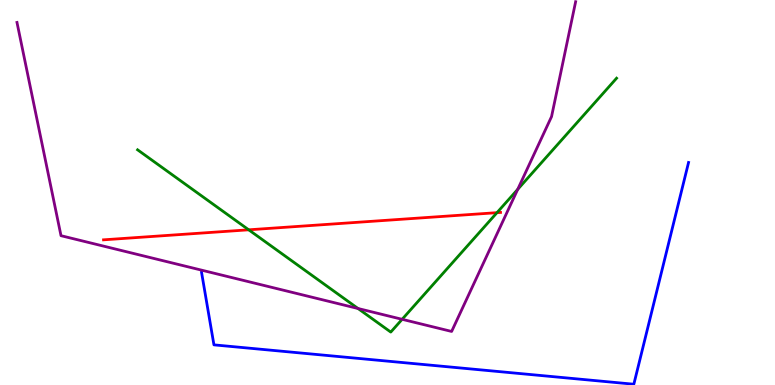[{'lines': ['blue', 'red'], 'intersections': []}, {'lines': ['green', 'red'], 'intersections': [{'x': 3.21, 'y': 4.03}, {'x': 6.41, 'y': 4.48}]}, {'lines': ['purple', 'red'], 'intersections': []}, {'lines': ['blue', 'green'], 'intersections': []}, {'lines': ['blue', 'purple'], 'intersections': []}, {'lines': ['green', 'purple'], 'intersections': [{'x': 4.62, 'y': 1.99}, {'x': 5.19, 'y': 1.71}, {'x': 6.68, 'y': 5.08}]}]